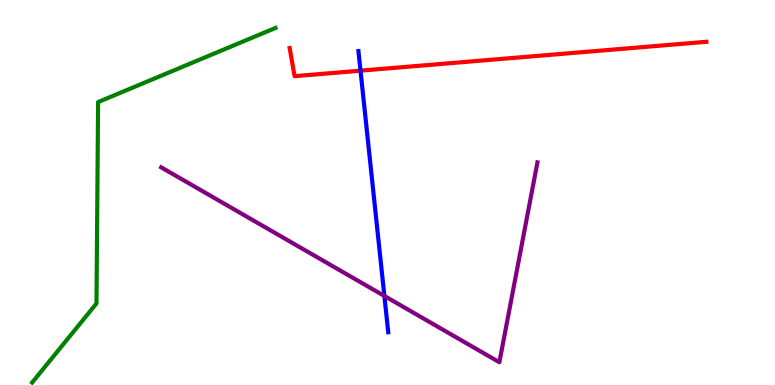[{'lines': ['blue', 'red'], 'intersections': [{'x': 4.65, 'y': 8.16}]}, {'lines': ['green', 'red'], 'intersections': []}, {'lines': ['purple', 'red'], 'intersections': []}, {'lines': ['blue', 'green'], 'intersections': []}, {'lines': ['blue', 'purple'], 'intersections': [{'x': 4.96, 'y': 2.31}]}, {'lines': ['green', 'purple'], 'intersections': []}]